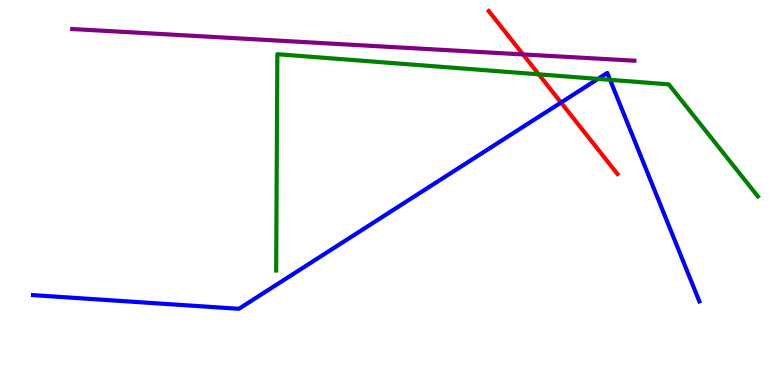[{'lines': ['blue', 'red'], 'intersections': [{'x': 7.24, 'y': 7.34}]}, {'lines': ['green', 'red'], 'intersections': [{'x': 6.95, 'y': 8.07}]}, {'lines': ['purple', 'red'], 'intersections': [{'x': 6.75, 'y': 8.59}]}, {'lines': ['blue', 'green'], 'intersections': [{'x': 7.72, 'y': 7.95}, {'x': 7.87, 'y': 7.93}]}, {'lines': ['blue', 'purple'], 'intersections': []}, {'lines': ['green', 'purple'], 'intersections': []}]